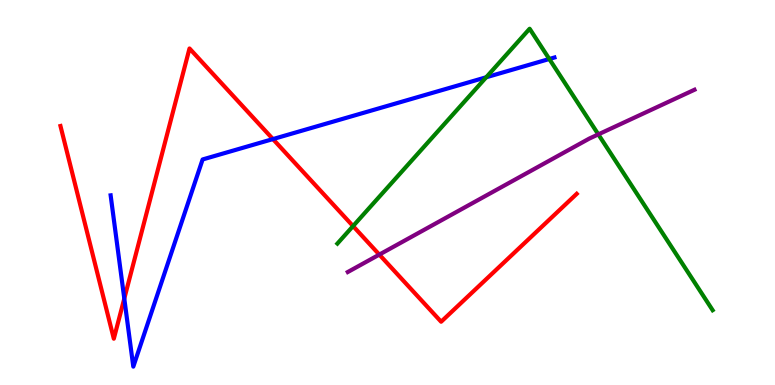[{'lines': ['blue', 'red'], 'intersections': [{'x': 1.6, 'y': 2.24}, {'x': 3.52, 'y': 6.39}]}, {'lines': ['green', 'red'], 'intersections': [{'x': 4.56, 'y': 4.13}]}, {'lines': ['purple', 'red'], 'intersections': [{'x': 4.89, 'y': 3.39}]}, {'lines': ['blue', 'green'], 'intersections': [{'x': 6.27, 'y': 7.99}, {'x': 7.09, 'y': 8.47}]}, {'lines': ['blue', 'purple'], 'intersections': []}, {'lines': ['green', 'purple'], 'intersections': [{'x': 7.72, 'y': 6.51}]}]